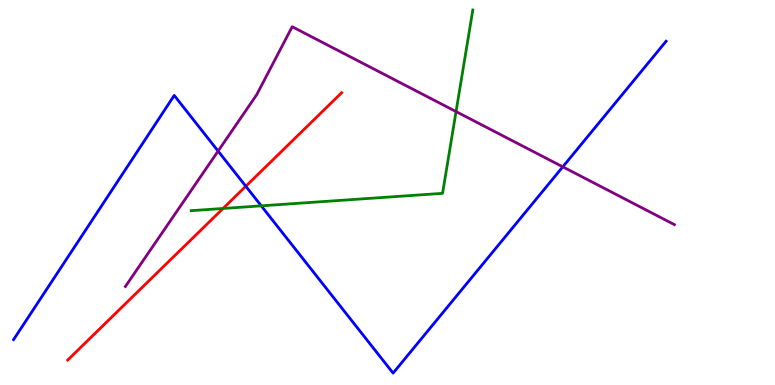[{'lines': ['blue', 'red'], 'intersections': [{'x': 3.17, 'y': 5.16}]}, {'lines': ['green', 'red'], 'intersections': [{'x': 2.88, 'y': 4.59}]}, {'lines': ['purple', 'red'], 'intersections': []}, {'lines': ['blue', 'green'], 'intersections': [{'x': 3.37, 'y': 4.65}]}, {'lines': ['blue', 'purple'], 'intersections': [{'x': 2.81, 'y': 6.08}, {'x': 7.26, 'y': 5.67}]}, {'lines': ['green', 'purple'], 'intersections': [{'x': 5.88, 'y': 7.1}]}]